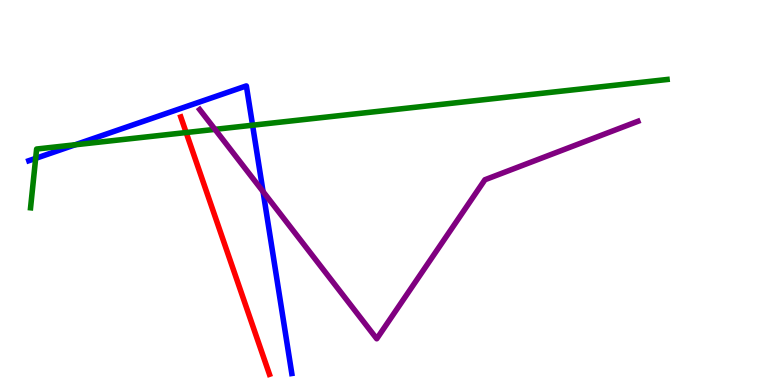[{'lines': ['blue', 'red'], 'intersections': []}, {'lines': ['green', 'red'], 'intersections': [{'x': 2.4, 'y': 6.56}]}, {'lines': ['purple', 'red'], 'intersections': []}, {'lines': ['blue', 'green'], 'intersections': [{'x': 0.46, 'y': 5.89}, {'x': 0.969, 'y': 6.24}, {'x': 3.26, 'y': 6.75}]}, {'lines': ['blue', 'purple'], 'intersections': [{'x': 3.39, 'y': 5.02}]}, {'lines': ['green', 'purple'], 'intersections': [{'x': 2.77, 'y': 6.64}]}]